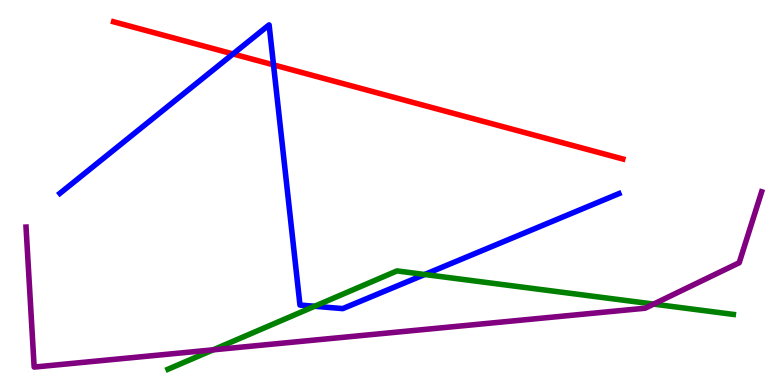[{'lines': ['blue', 'red'], 'intersections': [{'x': 3.01, 'y': 8.6}, {'x': 3.53, 'y': 8.32}]}, {'lines': ['green', 'red'], 'intersections': []}, {'lines': ['purple', 'red'], 'intersections': []}, {'lines': ['blue', 'green'], 'intersections': [{'x': 4.06, 'y': 2.05}, {'x': 5.48, 'y': 2.87}]}, {'lines': ['blue', 'purple'], 'intersections': []}, {'lines': ['green', 'purple'], 'intersections': [{'x': 2.75, 'y': 0.913}, {'x': 8.43, 'y': 2.1}]}]